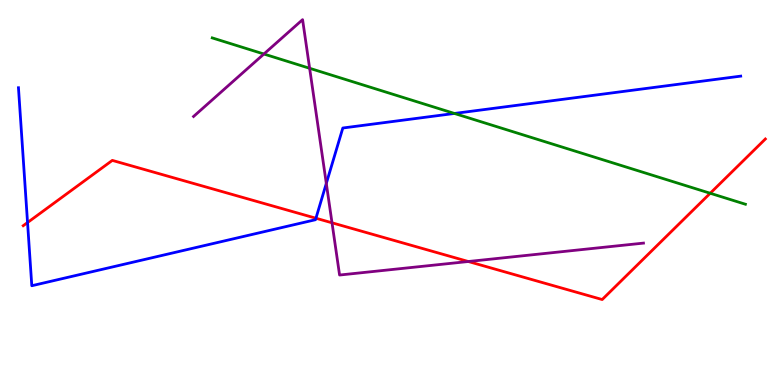[{'lines': ['blue', 'red'], 'intersections': [{'x': 0.355, 'y': 4.22}, {'x': 4.08, 'y': 4.33}]}, {'lines': ['green', 'red'], 'intersections': [{'x': 9.16, 'y': 4.98}]}, {'lines': ['purple', 'red'], 'intersections': [{'x': 4.28, 'y': 4.21}, {'x': 6.04, 'y': 3.21}]}, {'lines': ['blue', 'green'], 'intersections': [{'x': 5.86, 'y': 7.05}]}, {'lines': ['blue', 'purple'], 'intersections': [{'x': 4.21, 'y': 5.24}]}, {'lines': ['green', 'purple'], 'intersections': [{'x': 3.41, 'y': 8.6}, {'x': 4.0, 'y': 8.23}]}]